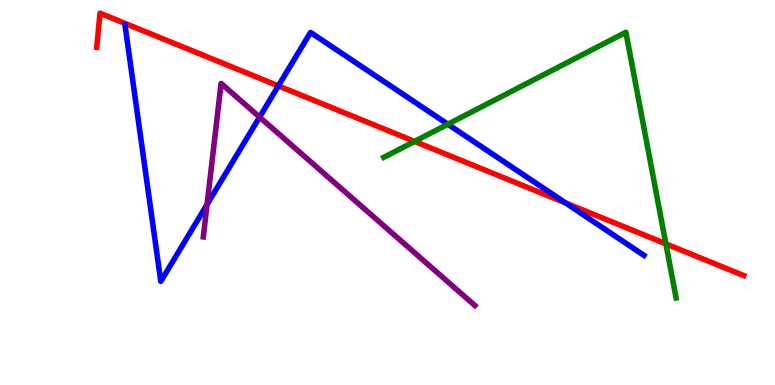[{'lines': ['blue', 'red'], 'intersections': [{'x': 3.59, 'y': 7.77}, {'x': 7.3, 'y': 4.73}]}, {'lines': ['green', 'red'], 'intersections': [{'x': 5.35, 'y': 6.33}, {'x': 8.59, 'y': 3.67}]}, {'lines': ['purple', 'red'], 'intersections': []}, {'lines': ['blue', 'green'], 'intersections': [{'x': 5.78, 'y': 6.77}]}, {'lines': ['blue', 'purple'], 'intersections': [{'x': 2.67, 'y': 4.69}, {'x': 3.35, 'y': 6.96}]}, {'lines': ['green', 'purple'], 'intersections': []}]